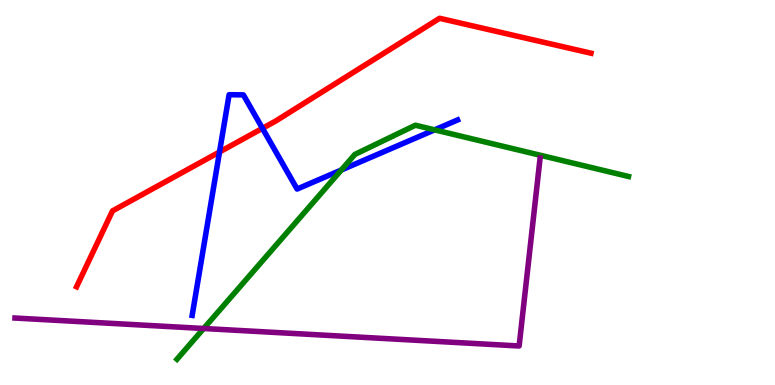[{'lines': ['blue', 'red'], 'intersections': [{'x': 2.83, 'y': 6.05}, {'x': 3.39, 'y': 6.67}]}, {'lines': ['green', 'red'], 'intersections': []}, {'lines': ['purple', 'red'], 'intersections': []}, {'lines': ['blue', 'green'], 'intersections': [{'x': 4.4, 'y': 5.58}, {'x': 5.61, 'y': 6.63}]}, {'lines': ['blue', 'purple'], 'intersections': []}, {'lines': ['green', 'purple'], 'intersections': [{'x': 2.63, 'y': 1.47}]}]